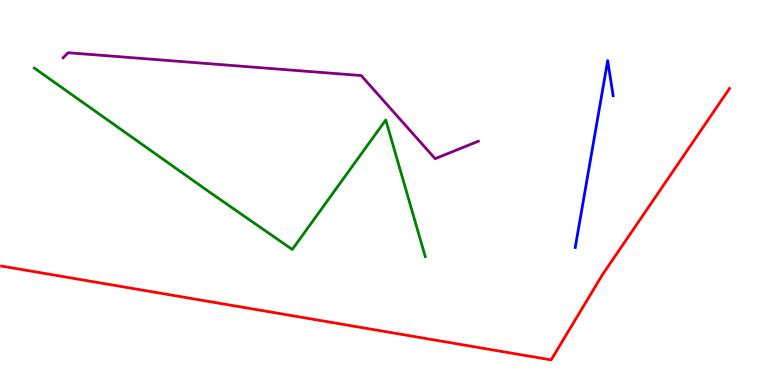[{'lines': ['blue', 'red'], 'intersections': []}, {'lines': ['green', 'red'], 'intersections': []}, {'lines': ['purple', 'red'], 'intersections': []}, {'lines': ['blue', 'green'], 'intersections': []}, {'lines': ['blue', 'purple'], 'intersections': []}, {'lines': ['green', 'purple'], 'intersections': []}]